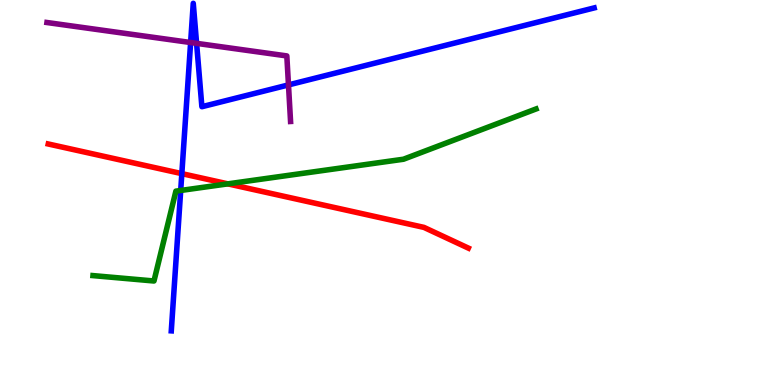[{'lines': ['blue', 'red'], 'intersections': [{'x': 2.35, 'y': 5.49}]}, {'lines': ['green', 'red'], 'intersections': [{'x': 2.94, 'y': 5.22}]}, {'lines': ['purple', 'red'], 'intersections': []}, {'lines': ['blue', 'green'], 'intersections': [{'x': 2.33, 'y': 5.05}]}, {'lines': ['blue', 'purple'], 'intersections': [{'x': 2.46, 'y': 8.9}, {'x': 2.54, 'y': 8.87}, {'x': 3.72, 'y': 7.79}]}, {'lines': ['green', 'purple'], 'intersections': []}]